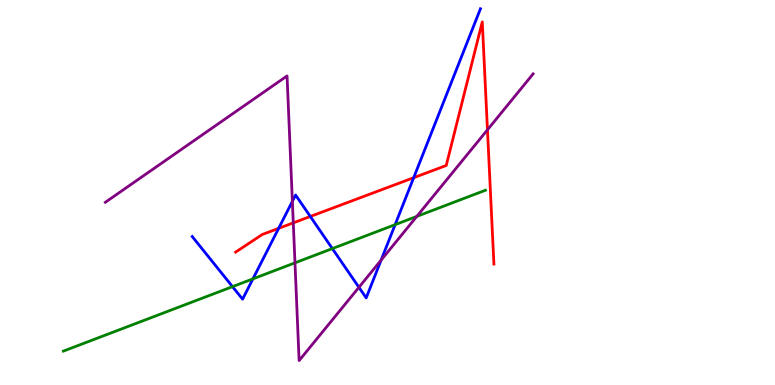[{'lines': ['blue', 'red'], 'intersections': [{'x': 3.6, 'y': 4.07}, {'x': 4.0, 'y': 4.38}, {'x': 5.34, 'y': 5.38}]}, {'lines': ['green', 'red'], 'intersections': []}, {'lines': ['purple', 'red'], 'intersections': [{'x': 3.78, 'y': 4.21}, {'x': 6.29, 'y': 6.63}]}, {'lines': ['blue', 'green'], 'intersections': [{'x': 3.0, 'y': 2.55}, {'x': 3.26, 'y': 2.76}, {'x': 4.29, 'y': 3.54}, {'x': 5.1, 'y': 4.16}]}, {'lines': ['blue', 'purple'], 'intersections': [{'x': 3.77, 'y': 4.77}, {'x': 4.63, 'y': 2.54}, {'x': 4.92, 'y': 3.24}]}, {'lines': ['green', 'purple'], 'intersections': [{'x': 3.81, 'y': 3.17}, {'x': 5.38, 'y': 4.38}]}]